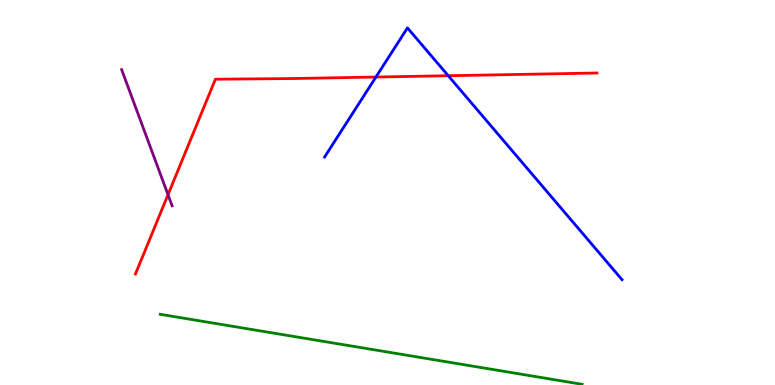[{'lines': ['blue', 'red'], 'intersections': [{'x': 4.85, 'y': 8.0}, {'x': 5.78, 'y': 8.03}]}, {'lines': ['green', 'red'], 'intersections': []}, {'lines': ['purple', 'red'], 'intersections': [{'x': 2.17, 'y': 4.94}]}, {'lines': ['blue', 'green'], 'intersections': []}, {'lines': ['blue', 'purple'], 'intersections': []}, {'lines': ['green', 'purple'], 'intersections': []}]